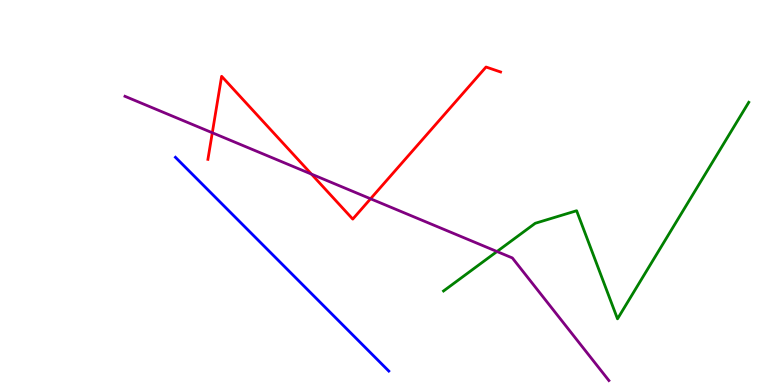[{'lines': ['blue', 'red'], 'intersections': []}, {'lines': ['green', 'red'], 'intersections': []}, {'lines': ['purple', 'red'], 'intersections': [{'x': 2.74, 'y': 6.55}, {'x': 4.02, 'y': 5.48}, {'x': 4.78, 'y': 4.84}]}, {'lines': ['blue', 'green'], 'intersections': []}, {'lines': ['blue', 'purple'], 'intersections': []}, {'lines': ['green', 'purple'], 'intersections': [{'x': 6.41, 'y': 3.47}]}]